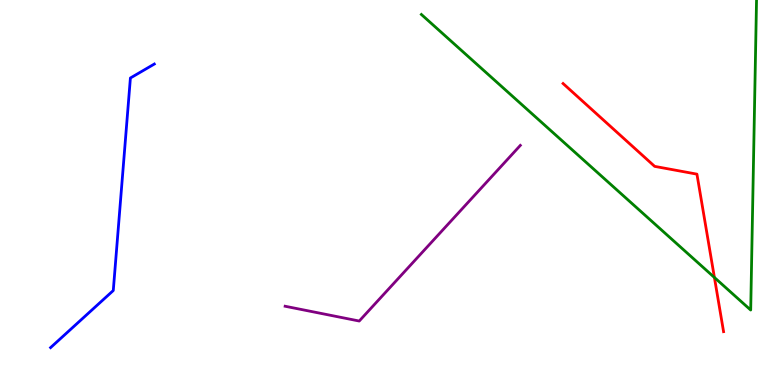[{'lines': ['blue', 'red'], 'intersections': []}, {'lines': ['green', 'red'], 'intersections': [{'x': 9.22, 'y': 2.79}]}, {'lines': ['purple', 'red'], 'intersections': []}, {'lines': ['blue', 'green'], 'intersections': []}, {'lines': ['blue', 'purple'], 'intersections': []}, {'lines': ['green', 'purple'], 'intersections': []}]